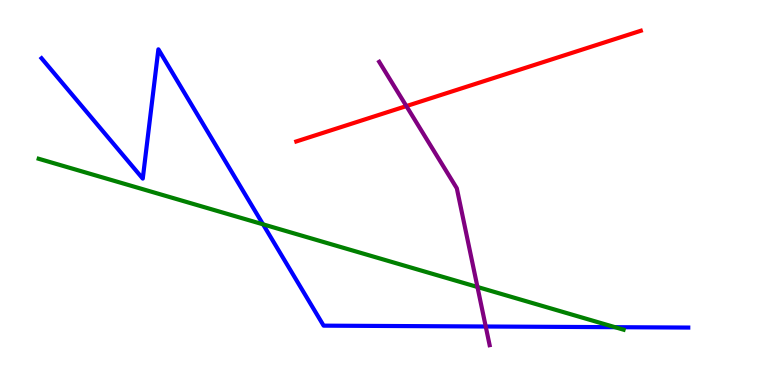[{'lines': ['blue', 'red'], 'intersections': []}, {'lines': ['green', 'red'], 'intersections': []}, {'lines': ['purple', 'red'], 'intersections': [{'x': 5.24, 'y': 7.24}]}, {'lines': ['blue', 'green'], 'intersections': [{'x': 3.39, 'y': 4.17}, {'x': 7.94, 'y': 1.5}]}, {'lines': ['blue', 'purple'], 'intersections': [{'x': 6.27, 'y': 1.52}]}, {'lines': ['green', 'purple'], 'intersections': [{'x': 6.16, 'y': 2.55}]}]